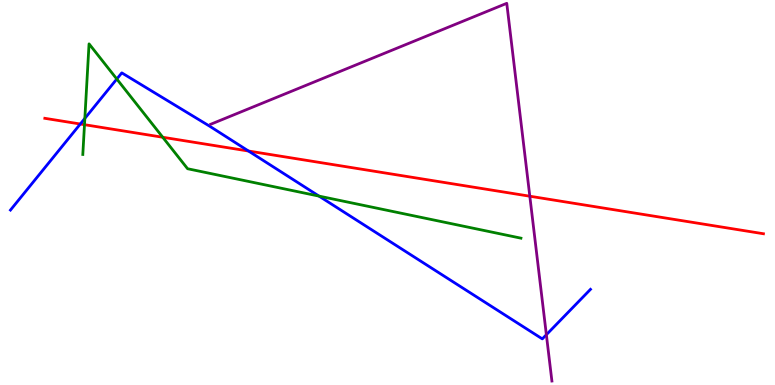[{'lines': ['blue', 'red'], 'intersections': [{'x': 1.04, 'y': 6.78}, {'x': 3.21, 'y': 6.08}]}, {'lines': ['green', 'red'], 'intersections': [{'x': 1.09, 'y': 6.76}, {'x': 2.1, 'y': 6.43}]}, {'lines': ['purple', 'red'], 'intersections': [{'x': 6.84, 'y': 4.9}]}, {'lines': ['blue', 'green'], 'intersections': [{'x': 1.09, 'y': 6.92}, {'x': 1.51, 'y': 7.95}, {'x': 4.12, 'y': 4.91}]}, {'lines': ['blue', 'purple'], 'intersections': [{'x': 7.05, 'y': 1.31}]}, {'lines': ['green', 'purple'], 'intersections': []}]